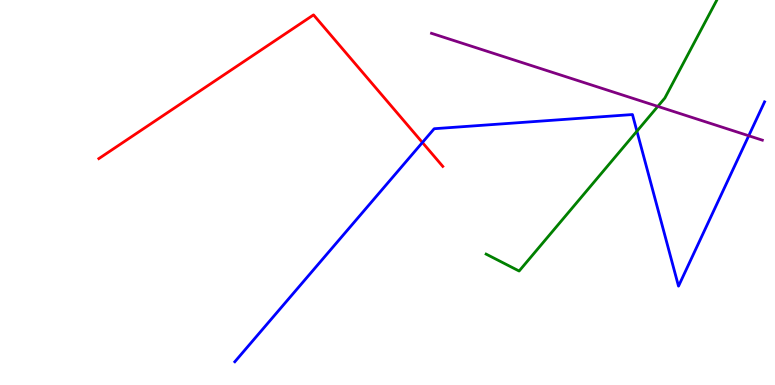[{'lines': ['blue', 'red'], 'intersections': [{'x': 5.45, 'y': 6.3}]}, {'lines': ['green', 'red'], 'intersections': []}, {'lines': ['purple', 'red'], 'intersections': []}, {'lines': ['blue', 'green'], 'intersections': [{'x': 8.22, 'y': 6.59}]}, {'lines': ['blue', 'purple'], 'intersections': [{'x': 9.66, 'y': 6.47}]}, {'lines': ['green', 'purple'], 'intersections': [{'x': 8.49, 'y': 7.24}]}]